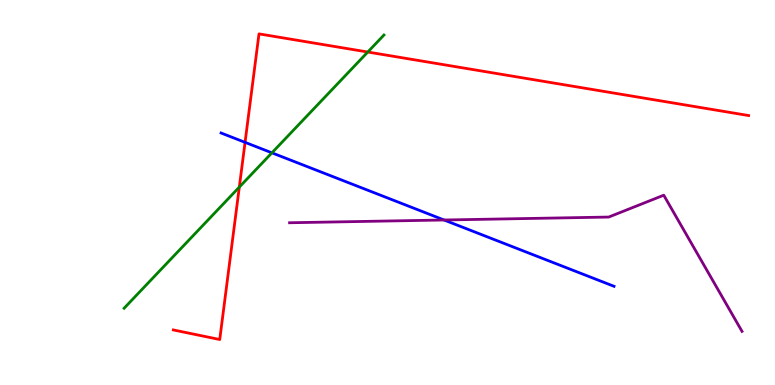[{'lines': ['blue', 'red'], 'intersections': [{'x': 3.16, 'y': 6.3}]}, {'lines': ['green', 'red'], 'intersections': [{'x': 3.09, 'y': 5.14}, {'x': 4.75, 'y': 8.65}]}, {'lines': ['purple', 'red'], 'intersections': []}, {'lines': ['blue', 'green'], 'intersections': [{'x': 3.51, 'y': 6.03}]}, {'lines': ['blue', 'purple'], 'intersections': [{'x': 5.73, 'y': 4.29}]}, {'lines': ['green', 'purple'], 'intersections': []}]